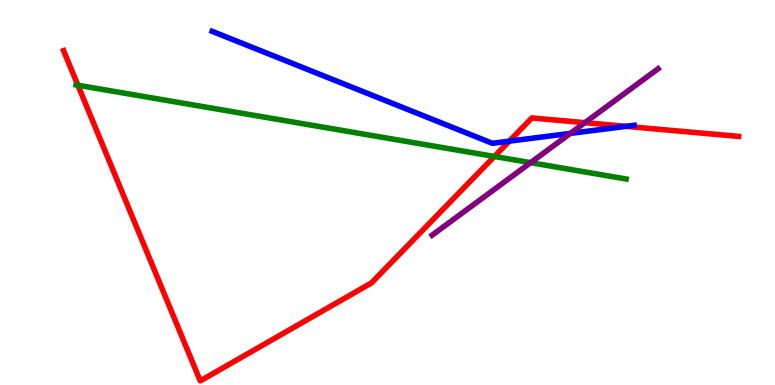[{'lines': ['blue', 'red'], 'intersections': [{'x': 6.57, 'y': 6.33}, {'x': 8.08, 'y': 6.72}]}, {'lines': ['green', 'red'], 'intersections': [{'x': 1.01, 'y': 7.79}, {'x': 6.38, 'y': 5.94}]}, {'lines': ['purple', 'red'], 'intersections': [{'x': 7.55, 'y': 6.81}]}, {'lines': ['blue', 'green'], 'intersections': []}, {'lines': ['blue', 'purple'], 'intersections': [{'x': 7.36, 'y': 6.54}]}, {'lines': ['green', 'purple'], 'intersections': [{'x': 6.85, 'y': 5.78}]}]